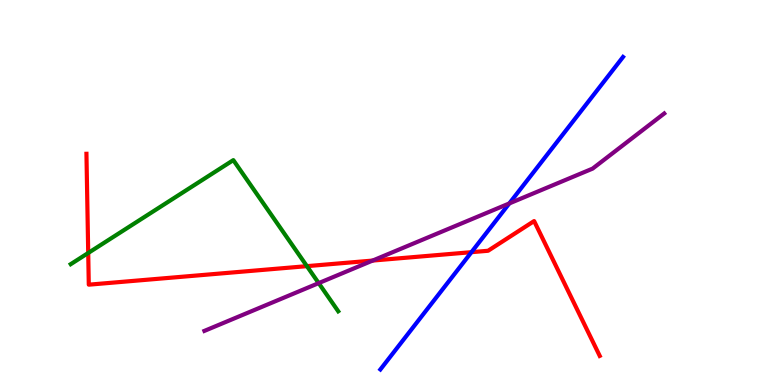[{'lines': ['blue', 'red'], 'intersections': [{'x': 6.08, 'y': 3.45}]}, {'lines': ['green', 'red'], 'intersections': [{'x': 1.14, 'y': 3.43}, {'x': 3.96, 'y': 3.09}]}, {'lines': ['purple', 'red'], 'intersections': [{'x': 4.81, 'y': 3.23}]}, {'lines': ['blue', 'green'], 'intersections': []}, {'lines': ['blue', 'purple'], 'intersections': [{'x': 6.57, 'y': 4.72}]}, {'lines': ['green', 'purple'], 'intersections': [{'x': 4.11, 'y': 2.65}]}]